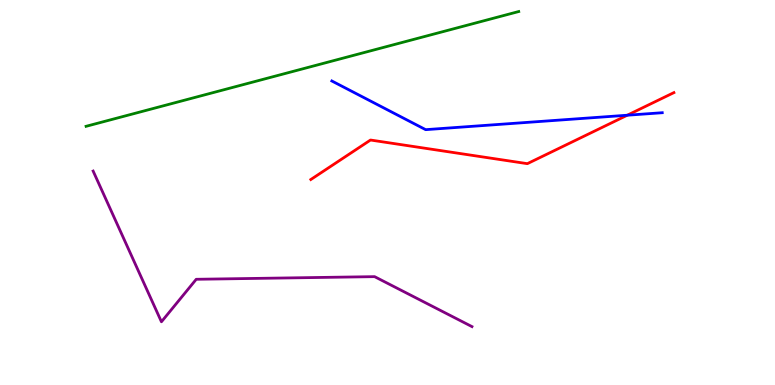[{'lines': ['blue', 'red'], 'intersections': [{'x': 8.09, 'y': 7.01}]}, {'lines': ['green', 'red'], 'intersections': []}, {'lines': ['purple', 'red'], 'intersections': []}, {'lines': ['blue', 'green'], 'intersections': []}, {'lines': ['blue', 'purple'], 'intersections': []}, {'lines': ['green', 'purple'], 'intersections': []}]